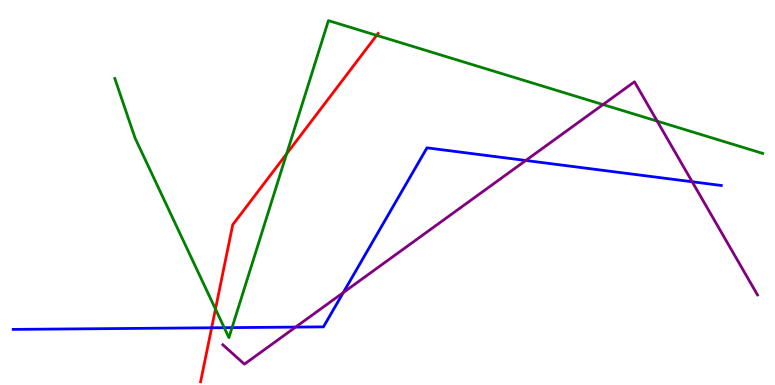[{'lines': ['blue', 'red'], 'intersections': [{'x': 2.73, 'y': 1.49}]}, {'lines': ['green', 'red'], 'intersections': [{'x': 2.78, 'y': 1.97}, {'x': 3.7, 'y': 6.0}, {'x': 4.86, 'y': 9.08}]}, {'lines': ['purple', 'red'], 'intersections': []}, {'lines': ['blue', 'green'], 'intersections': [{'x': 2.89, 'y': 1.49}, {'x': 2.99, 'y': 1.49}]}, {'lines': ['blue', 'purple'], 'intersections': [{'x': 3.81, 'y': 1.5}, {'x': 4.43, 'y': 2.4}, {'x': 6.78, 'y': 5.83}, {'x': 8.93, 'y': 5.28}]}, {'lines': ['green', 'purple'], 'intersections': [{'x': 7.78, 'y': 7.28}, {'x': 8.48, 'y': 6.85}]}]